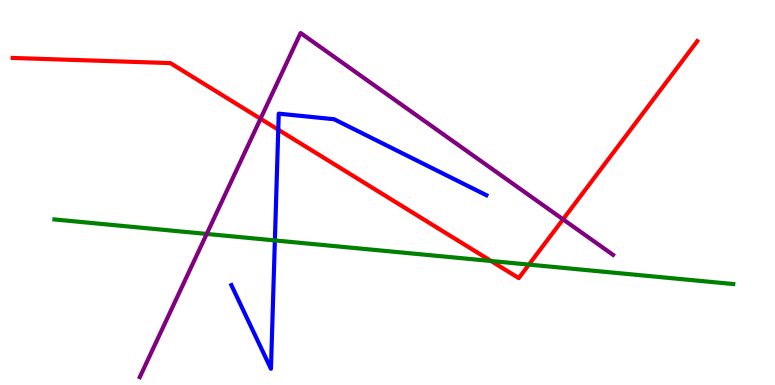[{'lines': ['blue', 'red'], 'intersections': [{'x': 3.59, 'y': 6.63}]}, {'lines': ['green', 'red'], 'intersections': [{'x': 6.34, 'y': 3.22}, {'x': 6.83, 'y': 3.13}]}, {'lines': ['purple', 'red'], 'intersections': [{'x': 3.36, 'y': 6.92}, {'x': 7.26, 'y': 4.3}]}, {'lines': ['blue', 'green'], 'intersections': [{'x': 3.55, 'y': 3.76}]}, {'lines': ['blue', 'purple'], 'intersections': []}, {'lines': ['green', 'purple'], 'intersections': [{'x': 2.67, 'y': 3.92}]}]